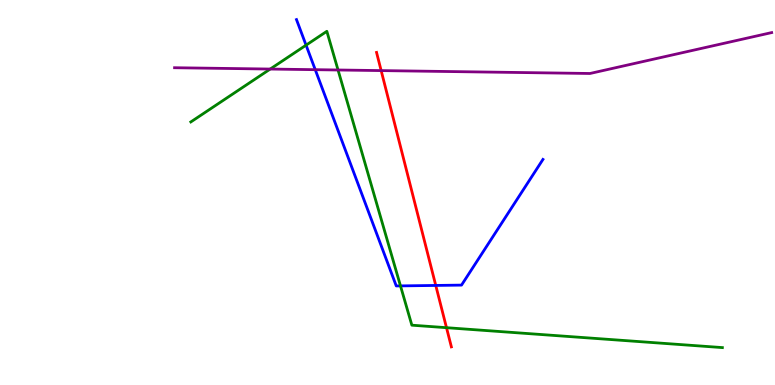[{'lines': ['blue', 'red'], 'intersections': [{'x': 5.62, 'y': 2.59}]}, {'lines': ['green', 'red'], 'intersections': [{'x': 5.76, 'y': 1.49}]}, {'lines': ['purple', 'red'], 'intersections': [{'x': 4.92, 'y': 8.17}]}, {'lines': ['blue', 'green'], 'intersections': [{'x': 3.95, 'y': 8.83}, {'x': 5.17, 'y': 2.57}]}, {'lines': ['blue', 'purple'], 'intersections': [{'x': 4.07, 'y': 8.19}]}, {'lines': ['green', 'purple'], 'intersections': [{'x': 3.49, 'y': 8.21}, {'x': 4.36, 'y': 8.18}]}]